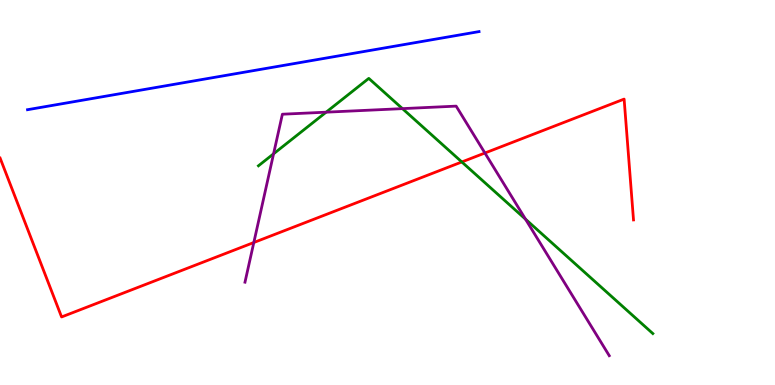[{'lines': ['blue', 'red'], 'intersections': []}, {'lines': ['green', 'red'], 'intersections': [{'x': 5.96, 'y': 5.79}]}, {'lines': ['purple', 'red'], 'intersections': [{'x': 3.28, 'y': 3.7}, {'x': 6.26, 'y': 6.03}]}, {'lines': ['blue', 'green'], 'intersections': []}, {'lines': ['blue', 'purple'], 'intersections': []}, {'lines': ['green', 'purple'], 'intersections': [{'x': 3.53, 'y': 6.0}, {'x': 4.21, 'y': 7.09}, {'x': 5.19, 'y': 7.18}, {'x': 6.78, 'y': 4.31}]}]